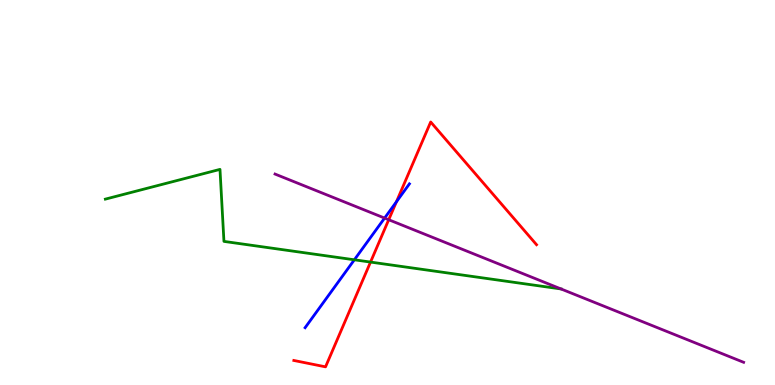[{'lines': ['blue', 'red'], 'intersections': [{'x': 5.12, 'y': 4.76}]}, {'lines': ['green', 'red'], 'intersections': [{'x': 4.78, 'y': 3.19}]}, {'lines': ['purple', 'red'], 'intersections': [{'x': 5.02, 'y': 4.29}]}, {'lines': ['blue', 'green'], 'intersections': [{'x': 4.57, 'y': 3.25}]}, {'lines': ['blue', 'purple'], 'intersections': [{'x': 4.96, 'y': 4.34}]}, {'lines': ['green', 'purple'], 'intersections': [{'x': 7.24, 'y': 2.49}]}]